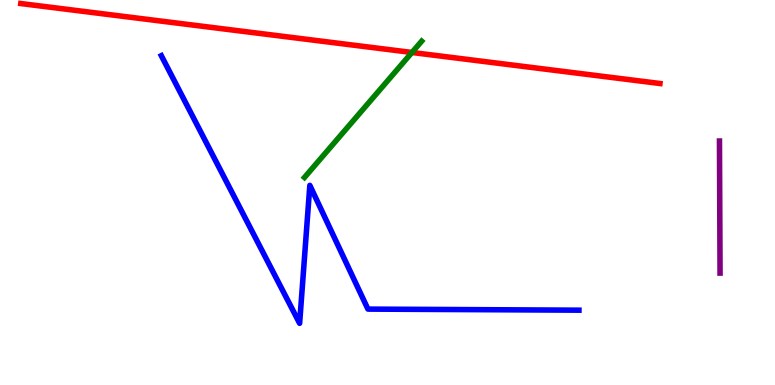[{'lines': ['blue', 'red'], 'intersections': []}, {'lines': ['green', 'red'], 'intersections': [{'x': 5.32, 'y': 8.64}]}, {'lines': ['purple', 'red'], 'intersections': []}, {'lines': ['blue', 'green'], 'intersections': []}, {'lines': ['blue', 'purple'], 'intersections': []}, {'lines': ['green', 'purple'], 'intersections': []}]